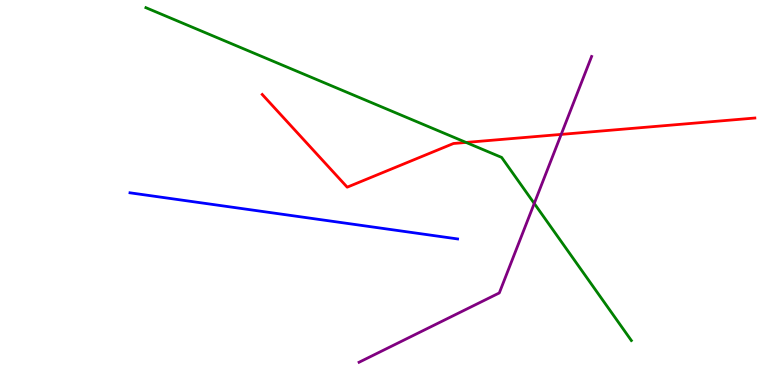[{'lines': ['blue', 'red'], 'intersections': []}, {'lines': ['green', 'red'], 'intersections': [{'x': 6.01, 'y': 6.3}]}, {'lines': ['purple', 'red'], 'intersections': [{'x': 7.24, 'y': 6.51}]}, {'lines': ['blue', 'green'], 'intersections': []}, {'lines': ['blue', 'purple'], 'intersections': []}, {'lines': ['green', 'purple'], 'intersections': [{'x': 6.89, 'y': 4.72}]}]